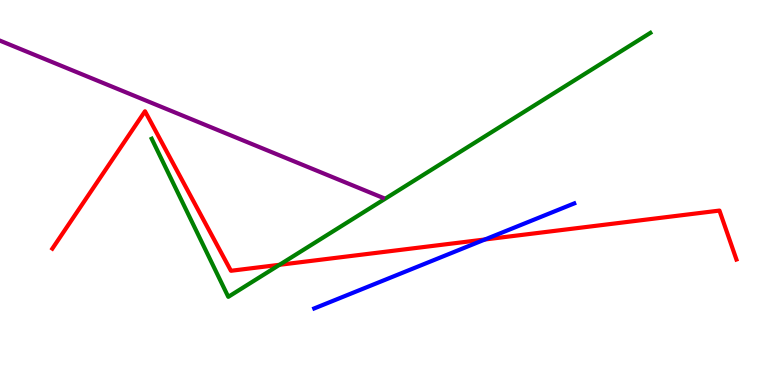[{'lines': ['blue', 'red'], 'intersections': [{'x': 6.26, 'y': 3.78}]}, {'lines': ['green', 'red'], 'intersections': [{'x': 3.61, 'y': 3.12}]}, {'lines': ['purple', 'red'], 'intersections': []}, {'lines': ['blue', 'green'], 'intersections': []}, {'lines': ['blue', 'purple'], 'intersections': []}, {'lines': ['green', 'purple'], 'intersections': []}]